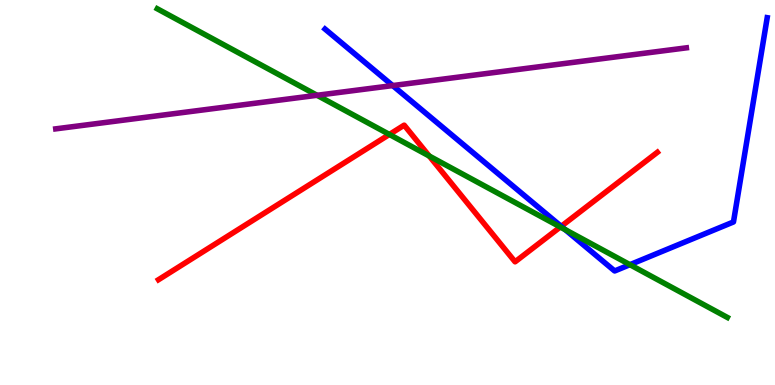[{'lines': ['blue', 'red'], 'intersections': [{'x': 7.24, 'y': 4.12}]}, {'lines': ['green', 'red'], 'intersections': [{'x': 5.02, 'y': 6.51}, {'x': 5.54, 'y': 5.95}, {'x': 7.23, 'y': 4.1}]}, {'lines': ['purple', 'red'], 'intersections': []}, {'lines': ['blue', 'green'], 'intersections': [{'x': 7.29, 'y': 4.04}, {'x': 8.13, 'y': 3.13}]}, {'lines': ['blue', 'purple'], 'intersections': [{'x': 5.07, 'y': 7.78}]}, {'lines': ['green', 'purple'], 'intersections': [{'x': 4.09, 'y': 7.53}]}]